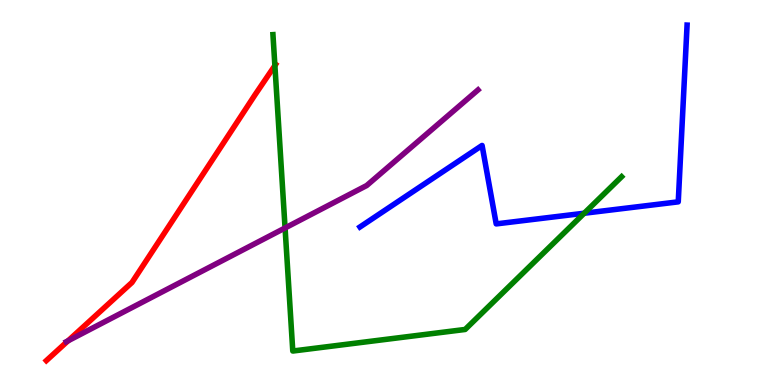[{'lines': ['blue', 'red'], 'intersections': []}, {'lines': ['green', 'red'], 'intersections': [{'x': 3.55, 'y': 8.3}]}, {'lines': ['purple', 'red'], 'intersections': [{'x': 0.878, 'y': 1.15}]}, {'lines': ['blue', 'green'], 'intersections': [{'x': 7.54, 'y': 4.46}]}, {'lines': ['blue', 'purple'], 'intersections': []}, {'lines': ['green', 'purple'], 'intersections': [{'x': 3.68, 'y': 4.08}]}]